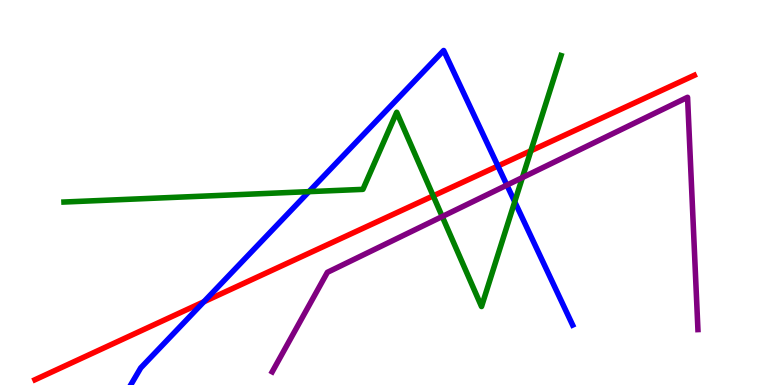[{'lines': ['blue', 'red'], 'intersections': [{'x': 2.63, 'y': 2.16}, {'x': 6.42, 'y': 5.69}]}, {'lines': ['green', 'red'], 'intersections': [{'x': 5.59, 'y': 4.91}, {'x': 6.85, 'y': 6.08}]}, {'lines': ['purple', 'red'], 'intersections': []}, {'lines': ['blue', 'green'], 'intersections': [{'x': 3.99, 'y': 5.02}, {'x': 6.64, 'y': 4.76}]}, {'lines': ['blue', 'purple'], 'intersections': [{'x': 6.54, 'y': 5.19}]}, {'lines': ['green', 'purple'], 'intersections': [{'x': 5.71, 'y': 4.38}, {'x': 6.74, 'y': 5.39}]}]